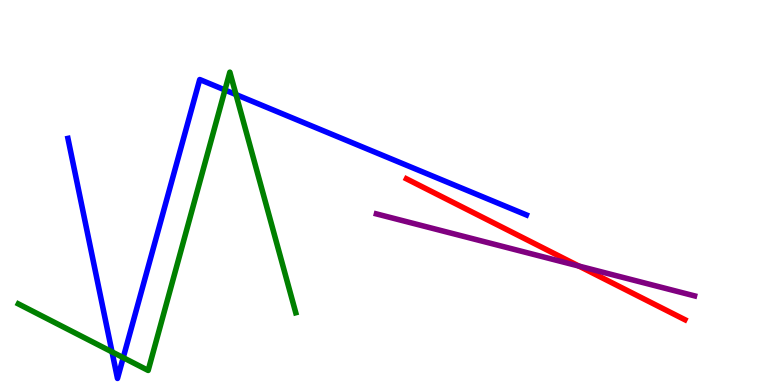[{'lines': ['blue', 'red'], 'intersections': []}, {'lines': ['green', 'red'], 'intersections': []}, {'lines': ['purple', 'red'], 'intersections': [{'x': 7.47, 'y': 3.09}]}, {'lines': ['blue', 'green'], 'intersections': [{'x': 1.45, 'y': 0.86}, {'x': 1.59, 'y': 0.711}, {'x': 2.9, 'y': 7.66}, {'x': 3.05, 'y': 7.54}]}, {'lines': ['blue', 'purple'], 'intersections': []}, {'lines': ['green', 'purple'], 'intersections': []}]